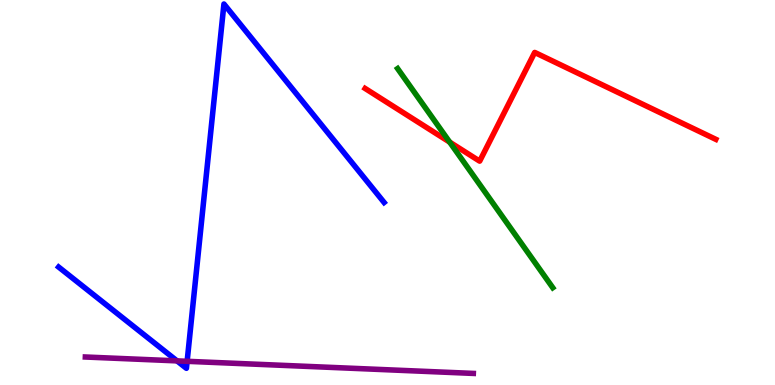[{'lines': ['blue', 'red'], 'intersections': []}, {'lines': ['green', 'red'], 'intersections': [{'x': 5.8, 'y': 6.31}]}, {'lines': ['purple', 'red'], 'intersections': []}, {'lines': ['blue', 'green'], 'intersections': []}, {'lines': ['blue', 'purple'], 'intersections': [{'x': 2.28, 'y': 0.626}, {'x': 2.41, 'y': 0.615}]}, {'lines': ['green', 'purple'], 'intersections': []}]